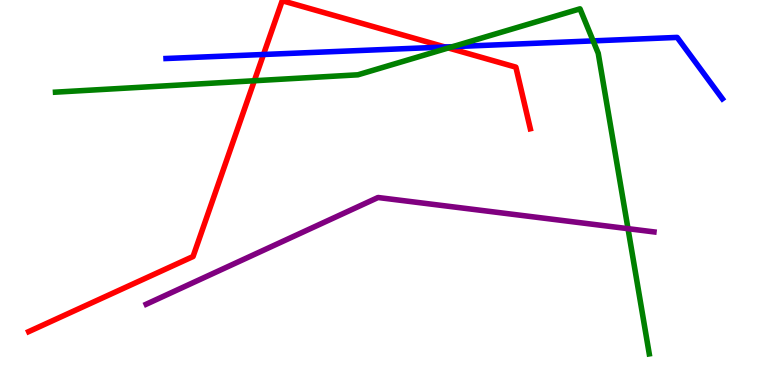[{'lines': ['blue', 'red'], 'intersections': [{'x': 3.4, 'y': 8.58}, {'x': 5.74, 'y': 8.78}]}, {'lines': ['green', 'red'], 'intersections': [{'x': 3.28, 'y': 7.9}, {'x': 5.79, 'y': 8.75}]}, {'lines': ['purple', 'red'], 'intersections': []}, {'lines': ['blue', 'green'], 'intersections': [{'x': 5.84, 'y': 8.79}, {'x': 7.65, 'y': 8.94}]}, {'lines': ['blue', 'purple'], 'intersections': []}, {'lines': ['green', 'purple'], 'intersections': [{'x': 8.1, 'y': 4.06}]}]